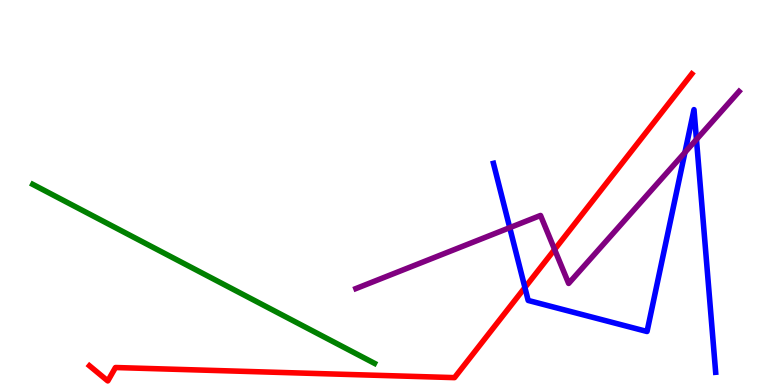[{'lines': ['blue', 'red'], 'intersections': [{'x': 6.77, 'y': 2.53}]}, {'lines': ['green', 'red'], 'intersections': []}, {'lines': ['purple', 'red'], 'intersections': [{'x': 7.16, 'y': 3.52}]}, {'lines': ['blue', 'green'], 'intersections': []}, {'lines': ['blue', 'purple'], 'intersections': [{'x': 6.58, 'y': 4.09}, {'x': 8.84, 'y': 6.04}, {'x': 8.99, 'y': 6.38}]}, {'lines': ['green', 'purple'], 'intersections': []}]